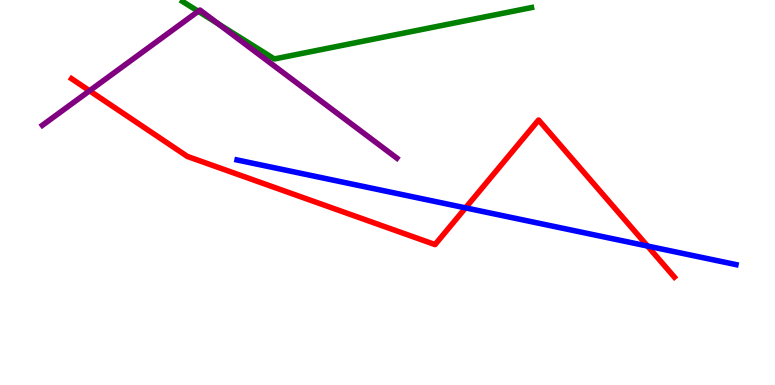[{'lines': ['blue', 'red'], 'intersections': [{'x': 6.01, 'y': 4.6}, {'x': 8.36, 'y': 3.61}]}, {'lines': ['green', 'red'], 'intersections': []}, {'lines': ['purple', 'red'], 'intersections': [{'x': 1.16, 'y': 7.64}]}, {'lines': ['blue', 'green'], 'intersections': []}, {'lines': ['blue', 'purple'], 'intersections': []}, {'lines': ['green', 'purple'], 'intersections': [{'x': 2.56, 'y': 9.71}, {'x': 2.82, 'y': 9.38}]}]